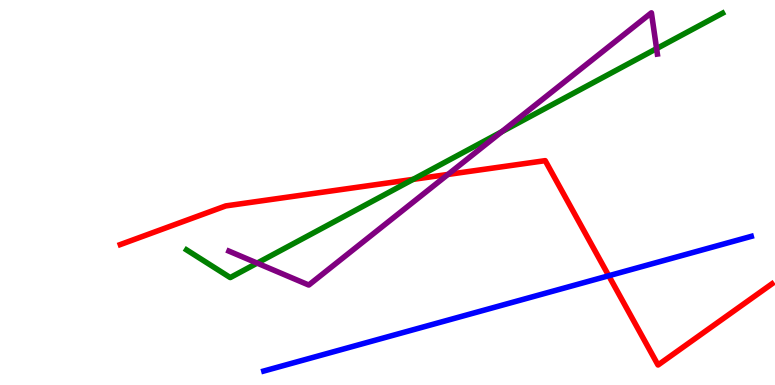[{'lines': ['blue', 'red'], 'intersections': [{'x': 7.85, 'y': 2.84}]}, {'lines': ['green', 'red'], 'intersections': [{'x': 5.33, 'y': 5.34}]}, {'lines': ['purple', 'red'], 'intersections': [{'x': 5.78, 'y': 5.47}]}, {'lines': ['blue', 'green'], 'intersections': []}, {'lines': ['blue', 'purple'], 'intersections': []}, {'lines': ['green', 'purple'], 'intersections': [{'x': 3.32, 'y': 3.17}, {'x': 6.47, 'y': 6.57}, {'x': 8.47, 'y': 8.74}]}]